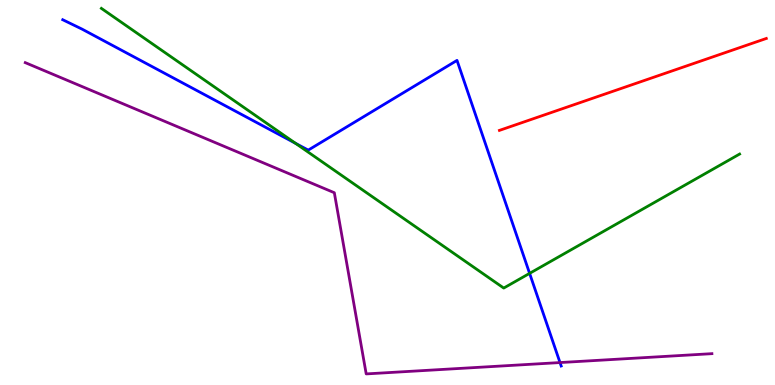[{'lines': ['blue', 'red'], 'intersections': []}, {'lines': ['green', 'red'], 'intersections': []}, {'lines': ['purple', 'red'], 'intersections': []}, {'lines': ['blue', 'green'], 'intersections': [{'x': 3.81, 'y': 6.28}, {'x': 6.83, 'y': 2.9}]}, {'lines': ['blue', 'purple'], 'intersections': [{'x': 7.23, 'y': 0.583}]}, {'lines': ['green', 'purple'], 'intersections': []}]